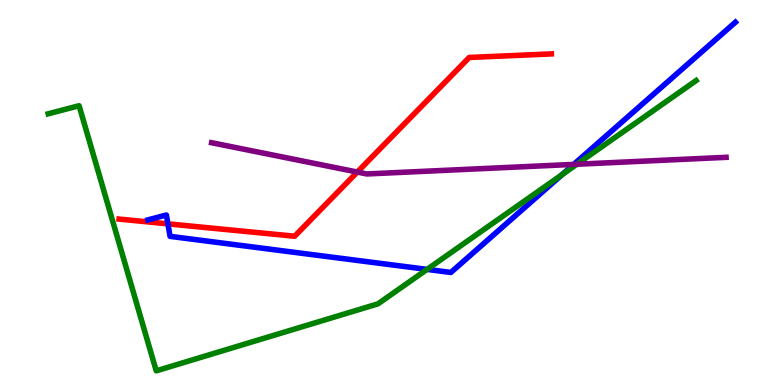[{'lines': ['blue', 'red'], 'intersections': [{'x': 2.17, 'y': 4.19}]}, {'lines': ['green', 'red'], 'intersections': []}, {'lines': ['purple', 'red'], 'intersections': [{'x': 4.61, 'y': 5.53}]}, {'lines': ['blue', 'green'], 'intersections': [{'x': 5.51, 'y': 3.0}, {'x': 7.25, 'y': 5.47}]}, {'lines': ['blue', 'purple'], 'intersections': [{'x': 7.4, 'y': 5.73}]}, {'lines': ['green', 'purple'], 'intersections': [{'x': 7.44, 'y': 5.73}]}]